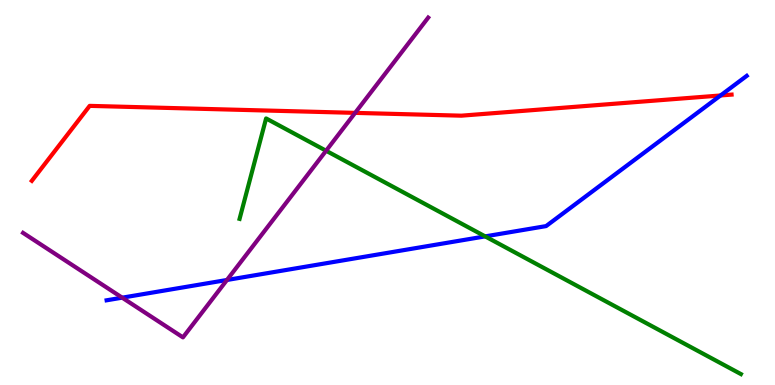[{'lines': ['blue', 'red'], 'intersections': [{'x': 9.3, 'y': 7.52}]}, {'lines': ['green', 'red'], 'intersections': []}, {'lines': ['purple', 'red'], 'intersections': [{'x': 4.58, 'y': 7.07}]}, {'lines': ['blue', 'green'], 'intersections': [{'x': 6.26, 'y': 3.86}]}, {'lines': ['blue', 'purple'], 'intersections': [{'x': 1.58, 'y': 2.27}, {'x': 2.93, 'y': 2.73}]}, {'lines': ['green', 'purple'], 'intersections': [{'x': 4.21, 'y': 6.08}]}]